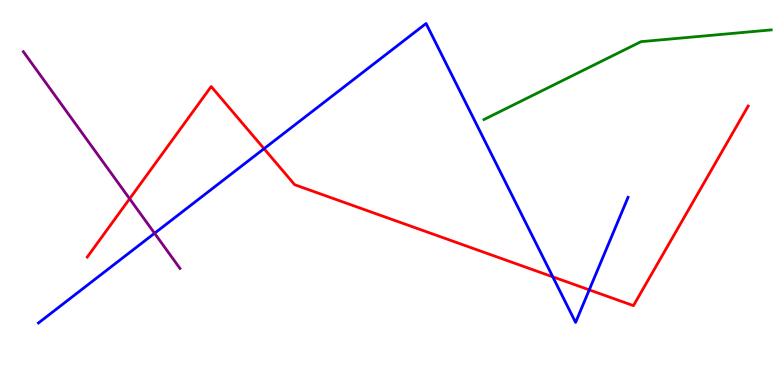[{'lines': ['blue', 'red'], 'intersections': [{'x': 3.41, 'y': 6.14}, {'x': 7.13, 'y': 2.81}, {'x': 7.6, 'y': 2.47}]}, {'lines': ['green', 'red'], 'intersections': []}, {'lines': ['purple', 'red'], 'intersections': [{'x': 1.67, 'y': 4.84}]}, {'lines': ['blue', 'green'], 'intersections': []}, {'lines': ['blue', 'purple'], 'intersections': [{'x': 1.99, 'y': 3.94}]}, {'lines': ['green', 'purple'], 'intersections': []}]